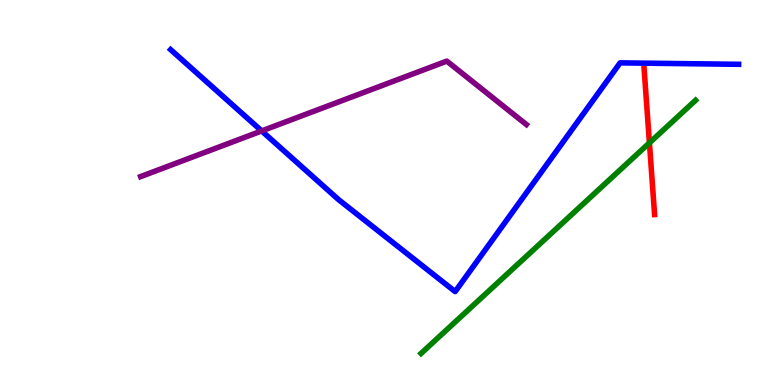[{'lines': ['blue', 'red'], 'intersections': []}, {'lines': ['green', 'red'], 'intersections': [{'x': 8.38, 'y': 6.29}]}, {'lines': ['purple', 'red'], 'intersections': []}, {'lines': ['blue', 'green'], 'intersections': []}, {'lines': ['blue', 'purple'], 'intersections': [{'x': 3.38, 'y': 6.6}]}, {'lines': ['green', 'purple'], 'intersections': []}]